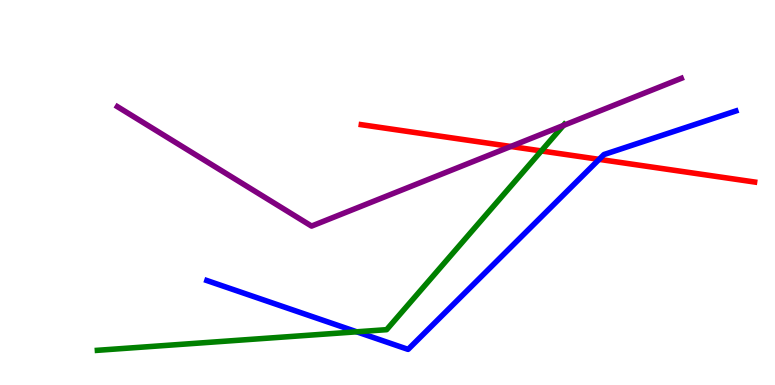[{'lines': ['blue', 'red'], 'intersections': [{'x': 7.73, 'y': 5.86}]}, {'lines': ['green', 'red'], 'intersections': [{'x': 6.98, 'y': 6.08}]}, {'lines': ['purple', 'red'], 'intersections': [{'x': 6.59, 'y': 6.2}]}, {'lines': ['blue', 'green'], 'intersections': [{'x': 4.6, 'y': 1.38}]}, {'lines': ['blue', 'purple'], 'intersections': []}, {'lines': ['green', 'purple'], 'intersections': [{'x': 7.27, 'y': 6.74}]}]